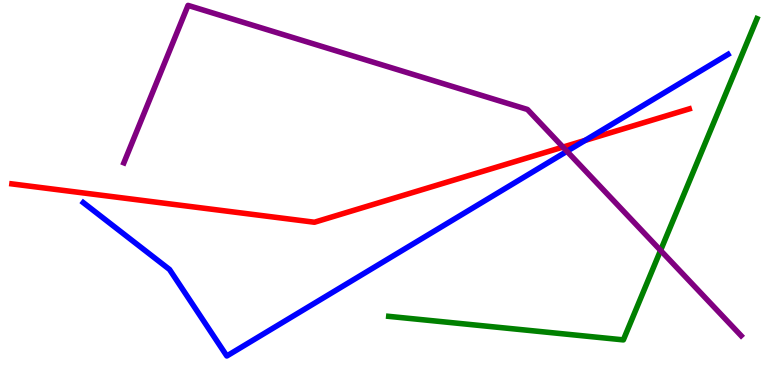[{'lines': ['blue', 'red'], 'intersections': [{'x': 7.55, 'y': 6.35}]}, {'lines': ['green', 'red'], 'intersections': []}, {'lines': ['purple', 'red'], 'intersections': [{'x': 7.26, 'y': 6.18}]}, {'lines': ['blue', 'green'], 'intersections': []}, {'lines': ['blue', 'purple'], 'intersections': [{'x': 7.32, 'y': 6.07}]}, {'lines': ['green', 'purple'], 'intersections': [{'x': 8.52, 'y': 3.5}]}]